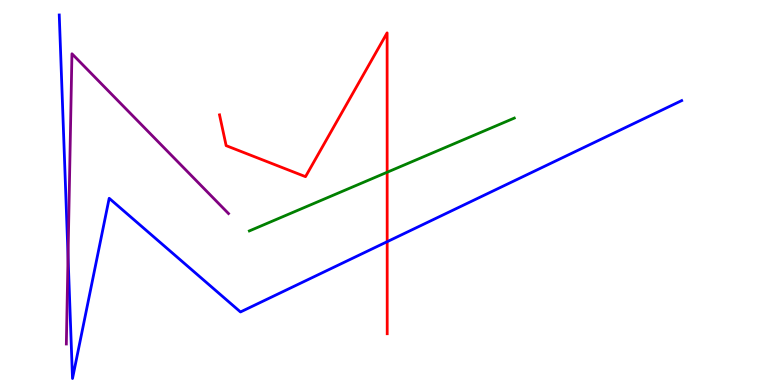[{'lines': ['blue', 'red'], 'intersections': [{'x': 5.0, 'y': 3.72}]}, {'lines': ['green', 'red'], 'intersections': [{'x': 5.0, 'y': 5.53}]}, {'lines': ['purple', 'red'], 'intersections': []}, {'lines': ['blue', 'green'], 'intersections': []}, {'lines': ['blue', 'purple'], 'intersections': [{'x': 0.878, 'y': 3.35}]}, {'lines': ['green', 'purple'], 'intersections': []}]